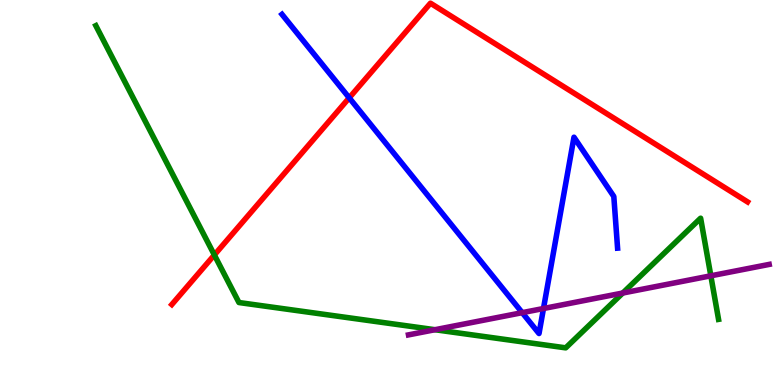[{'lines': ['blue', 'red'], 'intersections': [{'x': 4.51, 'y': 7.46}]}, {'lines': ['green', 'red'], 'intersections': [{'x': 2.77, 'y': 3.38}]}, {'lines': ['purple', 'red'], 'intersections': []}, {'lines': ['blue', 'green'], 'intersections': []}, {'lines': ['blue', 'purple'], 'intersections': [{'x': 6.74, 'y': 1.88}, {'x': 7.01, 'y': 1.99}]}, {'lines': ['green', 'purple'], 'intersections': [{'x': 5.61, 'y': 1.44}, {'x': 8.04, 'y': 2.39}, {'x': 9.17, 'y': 2.84}]}]